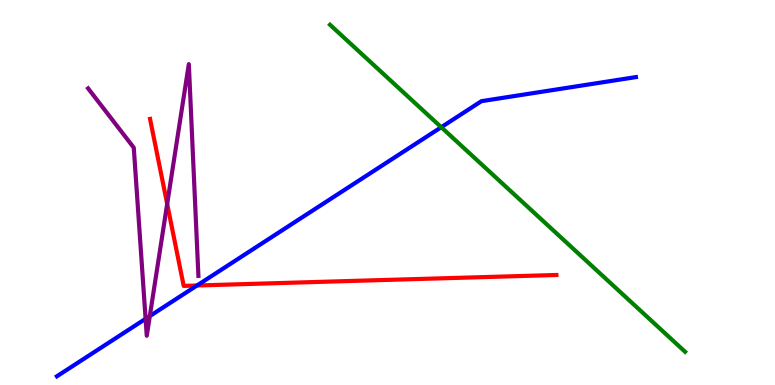[{'lines': ['blue', 'red'], 'intersections': [{'x': 2.54, 'y': 2.58}]}, {'lines': ['green', 'red'], 'intersections': []}, {'lines': ['purple', 'red'], 'intersections': [{'x': 2.16, 'y': 4.7}]}, {'lines': ['blue', 'green'], 'intersections': [{'x': 5.69, 'y': 6.7}]}, {'lines': ['blue', 'purple'], 'intersections': [{'x': 1.88, 'y': 1.72}, {'x': 1.93, 'y': 1.79}]}, {'lines': ['green', 'purple'], 'intersections': []}]